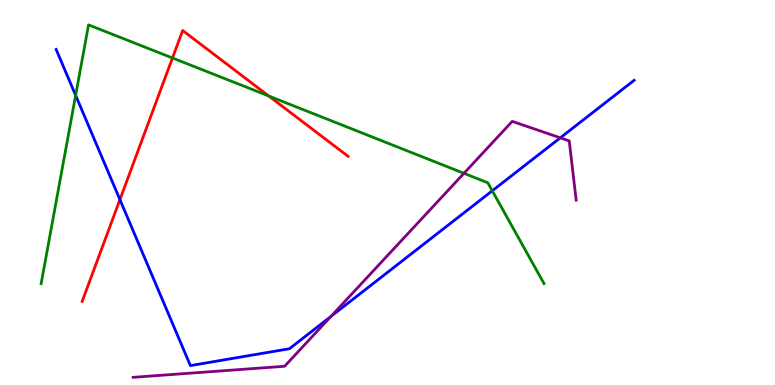[{'lines': ['blue', 'red'], 'intersections': [{'x': 1.55, 'y': 4.81}]}, {'lines': ['green', 'red'], 'intersections': [{'x': 2.23, 'y': 8.49}, {'x': 3.47, 'y': 7.51}]}, {'lines': ['purple', 'red'], 'intersections': []}, {'lines': ['blue', 'green'], 'intersections': [{'x': 0.976, 'y': 7.52}, {'x': 6.35, 'y': 5.04}]}, {'lines': ['blue', 'purple'], 'intersections': [{'x': 4.27, 'y': 1.78}, {'x': 7.23, 'y': 6.42}]}, {'lines': ['green', 'purple'], 'intersections': [{'x': 5.99, 'y': 5.5}]}]